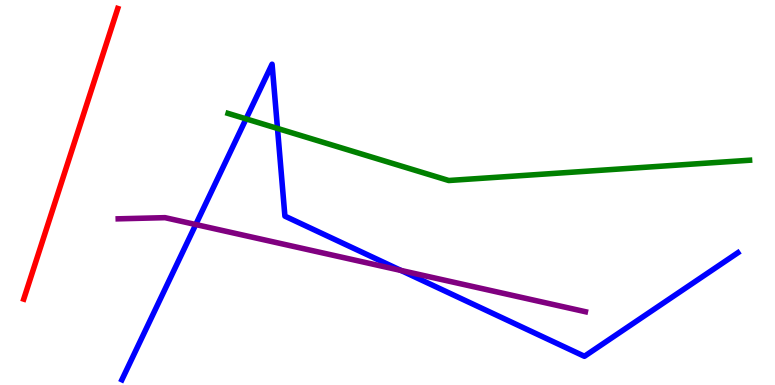[{'lines': ['blue', 'red'], 'intersections': []}, {'lines': ['green', 'red'], 'intersections': []}, {'lines': ['purple', 'red'], 'intersections': []}, {'lines': ['blue', 'green'], 'intersections': [{'x': 3.17, 'y': 6.91}, {'x': 3.58, 'y': 6.66}]}, {'lines': ['blue', 'purple'], 'intersections': [{'x': 2.53, 'y': 4.17}, {'x': 5.17, 'y': 2.98}]}, {'lines': ['green', 'purple'], 'intersections': []}]